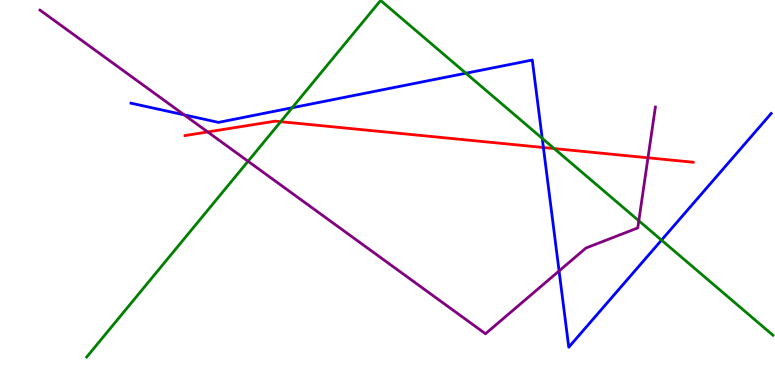[{'lines': ['blue', 'red'], 'intersections': [{'x': 7.01, 'y': 6.17}]}, {'lines': ['green', 'red'], 'intersections': [{'x': 3.62, 'y': 6.84}, {'x': 7.15, 'y': 6.14}]}, {'lines': ['purple', 'red'], 'intersections': [{'x': 2.68, 'y': 6.57}, {'x': 8.36, 'y': 5.9}]}, {'lines': ['blue', 'green'], 'intersections': [{'x': 3.77, 'y': 7.2}, {'x': 6.01, 'y': 8.1}, {'x': 7.0, 'y': 6.41}, {'x': 8.54, 'y': 3.76}]}, {'lines': ['blue', 'purple'], 'intersections': [{'x': 2.38, 'y': 7.02}, {'x': 7.21, 'y': 2.96}]}, {'lines': ['green', 'purple'], 'intersections': [{'x': 3.2, 'y': 5.81}, {'x': 8.24, 'y': 4.27}]}]